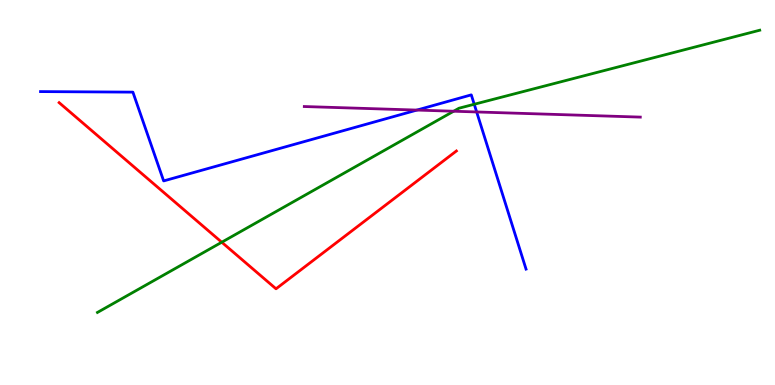[{'lines': ['blue', 'red'], 'intersections': []}, {'lines': ['green', 'red'], 'intersections': [{'x': 2.86, 'y': 3.71}]}, {'lines': ['purple', 'red'], 'intersections': []}, {'lines': ['blue', 'green'], 'intersections': [{'x': 6.12, 'y': 7.29}]}, {'lines': ['blue', 'purple'], 'intersections': [{'x': 5.38, 'y': 7.14}, {'x': 6.15, 'y': 7.09}]}, {'lines': ['green', 'purple'], 'intersections': [{'x': 5.85, 'y': 7.11}]}]